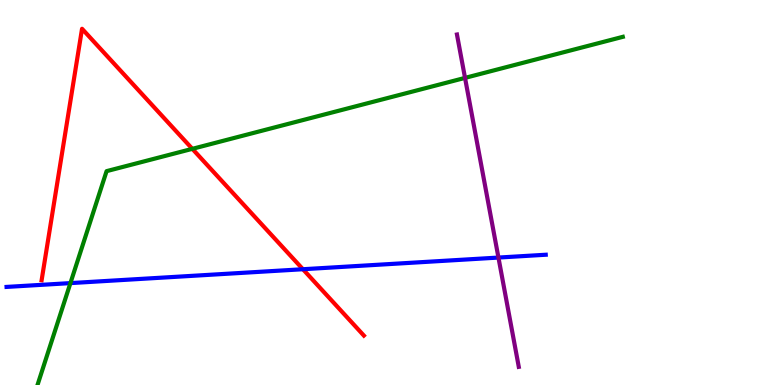[{'lines': ['blue', 'red'], 'intersections': [{'x': 3.91, 'y': 3.01}]}, {'lines': ['green', 'red'], 'intersections': [{'x': 2.48, 'y': 6.13}]}, {'lines': ['purple', 'red'], 'intersections': []}, {'lines': ['blue', 'green'], 'intersections': [{'x': 0.909, 'y': 2.65}]}, {'lines': ['blue', 'purple'], 'intersections': [{'x': 6.43, 'y': 3.31}]}, {'lines': ['green', 'purple'], 'intersections': [{'x': 6.0, 'y': 7.98}]}]